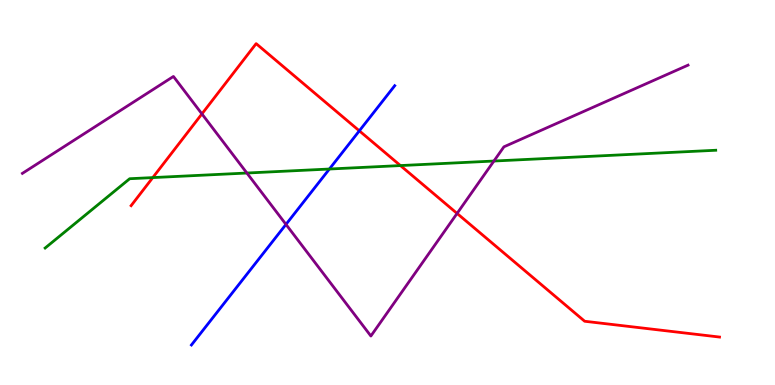[{'lines': ['blue', 'red'], 'intersections': [{'x': 4.64, 'y': 6.6}]}, {'lines': ['green', 'red'], 'intersections': [{'x': 1.97, 'y': 5.39}, {'x': 5.17, 'y': 5.7}]}, {'lines': ['purple', 'red'], 'intersections': [{'x': 2.61, 'y': 7.04}, {'x': 5.9, 'y': 4.46}]}, {'lines': ['blue', 'green'], 'intersections': [{'x': 4.25, 'y': 5.61}]}, {'lines': ['blue', 'purple'], 'intersections': [{'x': 3.69, 'y': 4.17}]}, {'lines': ['green', 'purple'], 'intersections': [{'x': 3.19, 'y': 5.51}, {'x': 6.37, 'y': 5.82}]}]